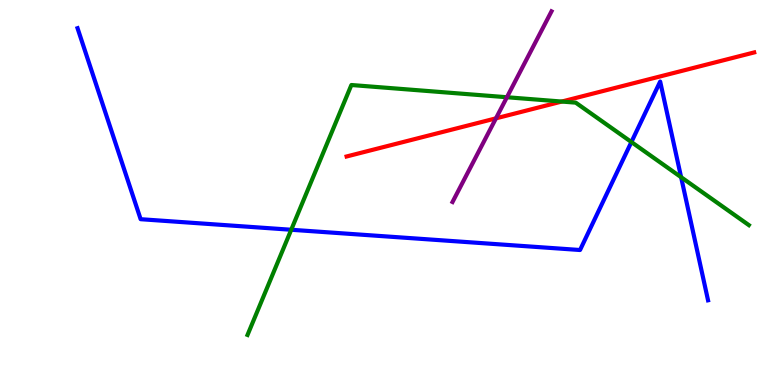[{'lines': ['blue', 'red'], 'intersections': []}, {'lines': ['green', 'red'], 'intersections': [{'x': 7.25, 'y': 7.36}]}, {'lines': ['purple', 'red'], 'intersections': [{'x': 6.4, 'y': 6.93}]}, {'lines': ['blue', 'green'], 'intersections': [{'x': 3.76, 'y': 4.03}, {'x': 8.15, 'y': 6.31}, {'x': 8.79, 'y': 5.4}]}, {'lines': ['blue', 'purple'], 'intersections': []}, {'lines': ['green', 'purple'], 'intersections': [{'x': 6.54, 'y': 7.47}]}]